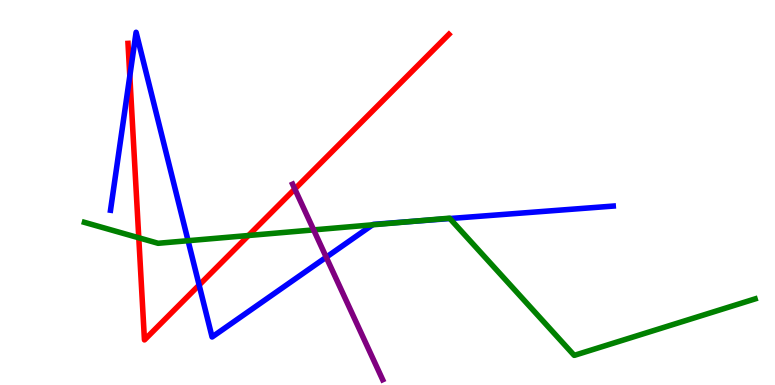[{'lines': ['blue', 'red'], 'intersections': [{'x': 1.67, 'y': 8.03}, {'x': 2.57, 'y': 2.6}]}, {'lines': ['green', 'red'], 'intersections': [{'x': 1.79, 'y': 3.82}, {'x': 3.21, 'y': 3.88}]}, {'lines': ['purple', 'red'], 'intersections': [{'x': 3.8, 'y': 5.09}]}, {'lines': ['blue', 'green'], 'intersections': [{'x': 2.43, 'y': 3.75}, {'x': 4.81, 'y': 4.16}, {'x': 5.31, 'y': 4.25}, {'x': 5.8, 'y': 4.32}]}, {'lines': ['blue', 'purple'], 'intersections': [{'x': 4.21, 'y': 3.32}]}, {'lines': ['green', 'purple'], 'intersections': [{'x': 4.05, 'y': 4.03}]}]